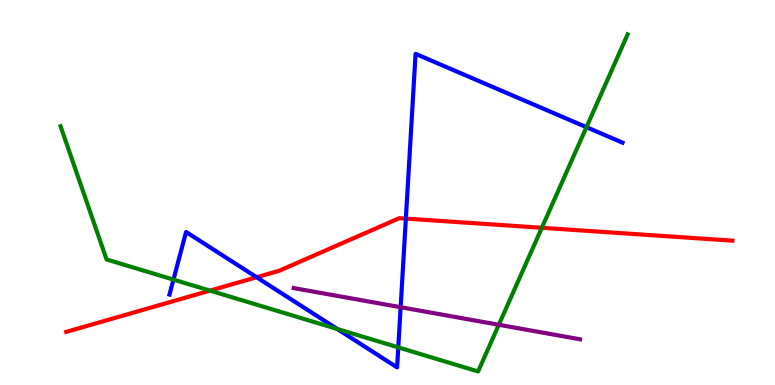[{'lines': ['blue', 'red'], 'intersections': [{'x': 3.31, 'y': 2.8}, {'x': 5.24, 'y': 4.32}]}, {'lines': ['green', 'red'], 'intersections': [{'x': 2.71, 'y': 2.45}, {'x': 6.99, 'y': 4.08}]}, {'lines': ['purple', 'red'], 'intersections': []}, {'lines': ['blue', 'green'], 'intersections': [{'x': 2.24, 'y': 2.74}, {'x': 4.35, 'y': 1.46}, {'x': 5.14, 'y': 0.977}, {'x': 7.57, 'y': 6.7}]}, {'lines': ['blue', 'purple'], 'intersections': [{'x': 5.17, 'y': 2.02}]}, {'lines': ['green', 'purple'], 'intersections': [{'x': 6.44, 'y': 1.56}]}]